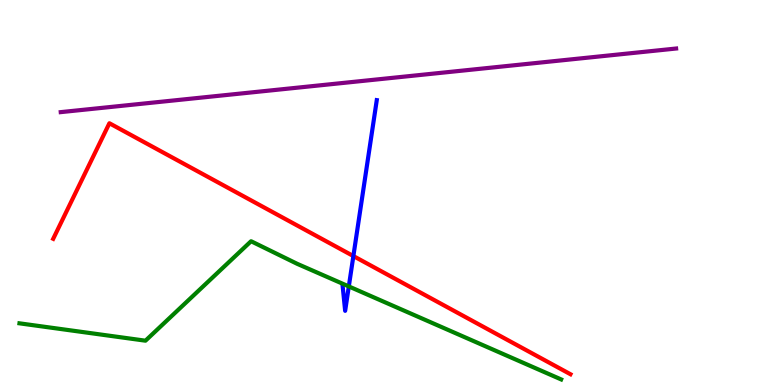[{'lines': ['blue', 'red'], 'intersections': [{'x': 4.56, 'y': 3.35}]}, {'lines': ['green', 'red'], 'intersections': []}, {'lines': ['purple', 'red'], 'intersections': []}, {'lines': ['blue', 'green'], 'intersections': [{'x': 4.5, 'y': 2.56}]}, {'lines': ['blue', 'purple'], 'intersections': []}, {'lines': ['green', 'purple'], 'intersections': []}]